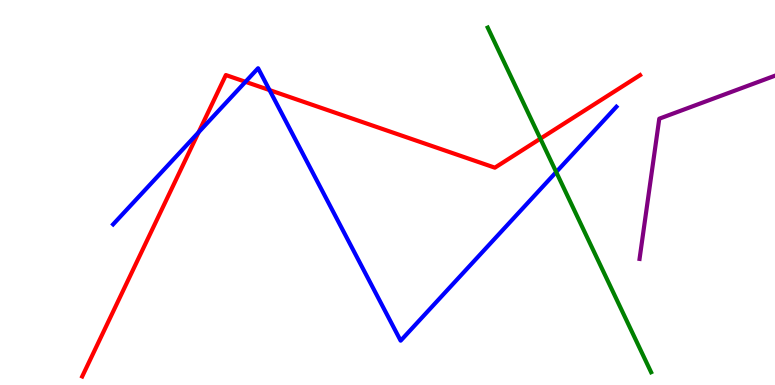[{'lines': ['blue', 'red'], 'intersections': [{'x': 2.56, 'y': 6.56}, {'x': 3.17, 'y': 7.88}, {'x': 3.48, 'y': 7.66}]}, {'lines': ['green', 'red'], 'intersections': [{'x': 6.97, 'y': 6.4}]}, {'lines': ['purple', 'red'], 'intersections': []}, {'lines': ['blue', 'green'], 'intersections': [{'x': 7.18, 'y': 5.53}]}, {'lines': ['blue', 'purple'], 'intersections': []}, {'lines': ['green', 'purple'], 'intersections': []}]